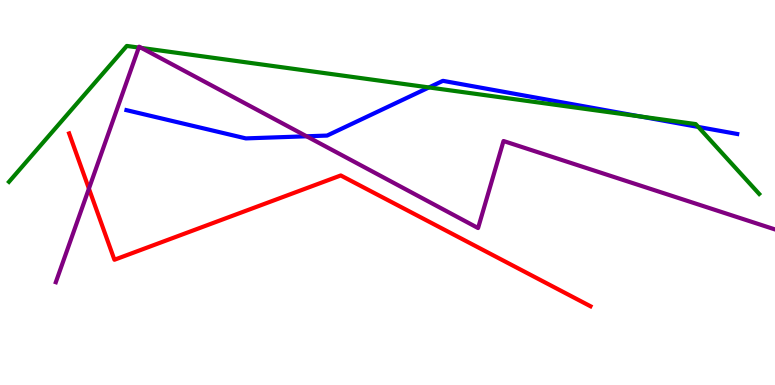[{'lines': ['blue', 'red'], 'intersections': []}, {'lines': ['green', 'red'], 'intersections': []}, {'lines': ['purple', 'red'], 'intersections': [{'x': 1.15, 'y': 5.1}]}, {'lines': ['blue', 'green'], 'intersections': [{'x': 5.53, 'y': 7.73}, {'x': 8.26, 'y': 6.98}, {'x': 9.01, 'y': 6.7}]}, {'lines': ['blue', 'purple'], 'intersections': [{'x': 3.96, 'y': 6.46}]}, {'lines': ['green', 'purple'], 'intersections': [{'x': 1.79, 'y': 8.76}, {'x': 1.83, 'y': 8.75}]}]